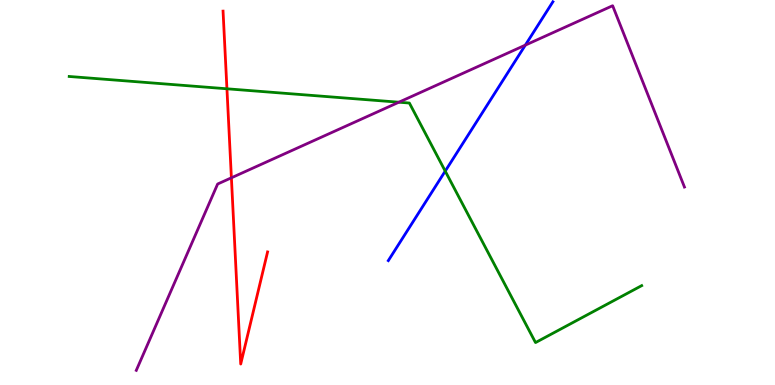[{'lines': ['blue', 'red'], 'intersections': []}, {'lines': ['green', 'red'], 'intersections': [{'x': 2.93, 'y': 7.69}]}, {'lines': ['purple', 'red'], 'intersections': [{'x': 2.99, 'y': 5.38}]}, {'lines': ['blue', 'green'], 'intersections': [{'x': 5.74, 'y': 5.56}]}, {'lines': ['blue', 'purple'], 'intersections': [{'x': 6.78, 'y': 8.83}]}, {'lines': ['green', 'purple'], 'intersections': [{'x': 5.15, 'y': 7.35}]}]